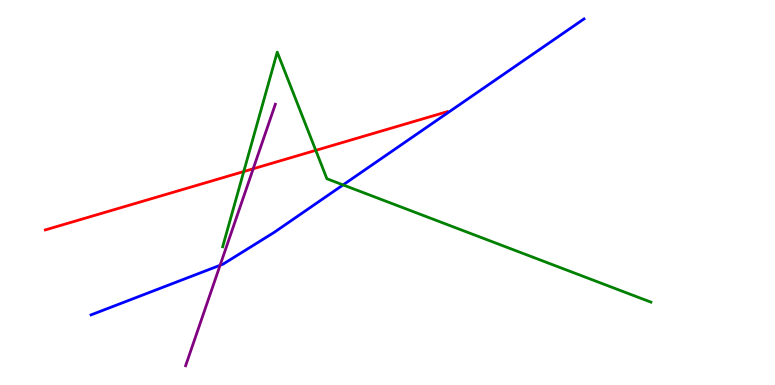[{'lines': ['blue', 'red'], 'intersections': []}, {'lines': ['green', 'red'], 'intersections': [{'x': 3.15, 'y': 5.54}, {'x': 4.07, 'y': 6.09}]}, {'lines': ['purple', 'red'], 'intersections': [{'x': 3.27, 'y': 5.62}]}, {'lines': ['blue', 'green'], 'intersections': [{'x': 4.43, 'y': 5.2}]}, {'lines': ['blue', 'purple'], 'intersections': [{'x': 2.84, 'y': 3.11}]}, {'lines': ['green', 'purple'], 'intersections': []}]